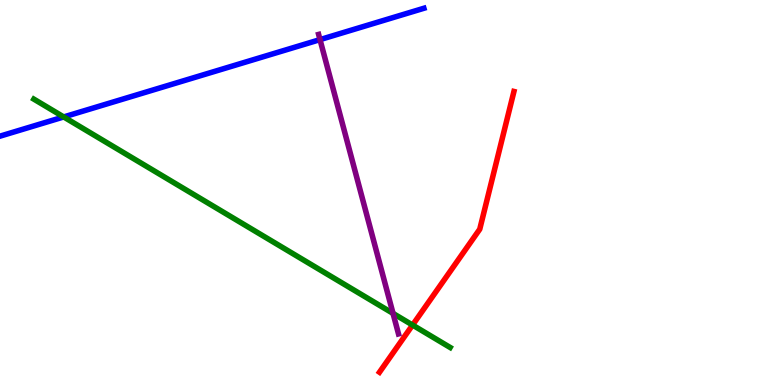[{'lines': ['blue', 'red'], 'intersections': []}, {'lines': ['green', 'red'], 'intersections': [{'x': 5.32, 'y': 1.56}]}, {'lines': ['purple', 'red'], 'intersections': []}, {'lines': ['blue', 'green'], 'intersections': [{'x': 0.822, 'y': 6.96}]}, {'lines': ['blue', 'purple'], 'intersections': [{'x': 4.13, 'y': 8.97}]}, {'lines': ['green', 'purple'], 'intersections': [{'x': 5.07, 'y': 1.86}]}]